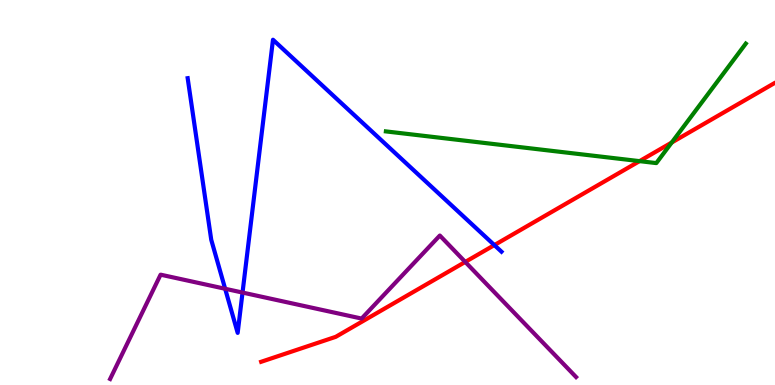[{'lines': ['blue', 'red'], 'intersections': [{'x': 6.38, 'y': 3.63}]}, {'lines': ['green', 'red'], 'intersections': [{'x': 8.25, 'y': 5.81}, {'x': 8.67, 'y': 6.3}]}, {'lines': ['purple', 'red'], 'intersections': [{'x': 6.0, 'y': 3.2}]}, {'lines': ['blue', 'green'], 'intersections': []}, {'lines': ['blue', 'purple'], 'intersections': [{'x': 2.91, 'y': 2.5}, {'x': 3.13, 'y': 2.4}]}, {'lines': ['green', 'purple'], 'intersections': []}]